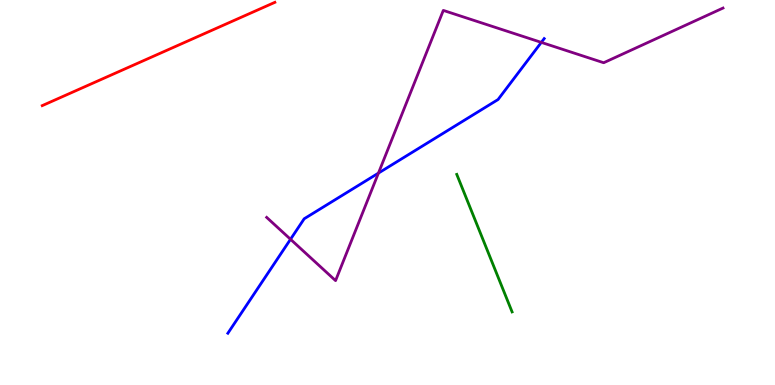[{'lines': ['blue', 'red'], 'intersections': []}, {'lines': ['green', 'red'], 'intersections': []}, {'lines': ['purple', 'red'], 'intersections': []}, {'lines': ['blue', 'green'], 'intersections': []}, {'lines': ['blue', 'purple'], 'intersections': [{'x': 3.75, 'y': 3.79}, {'x': 4.88, 'y': 5.5}, {'x': 6.98, 'y': 8.9}]}, {'lines': ['green', 'purple'], 'intersections': []}]